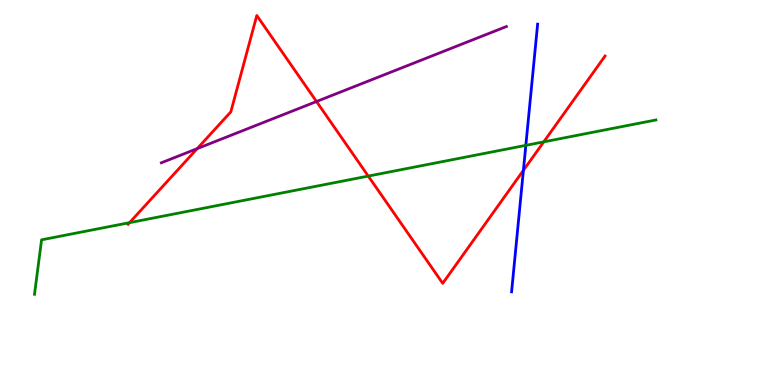[{'lines': ['blue', 'red'], 'intersections': [{'x': 6.75, 'y': 5.58}]}, {'lines': ['green', 'red'], 'intersections': [{'x': 1.67, 'y': 4.22}, {'x': 4.75, 'y': 5.43}, {'x': 7.02, 'y': 6.32}]}, {'lines': ['purple', 'red'], 'intersections': [{'x': 2.54, 'y': 6.14}, {'x': 4.08, 'y': 7.36}]}, {'lines': ['blue', 'green'], 'intersections': [{'x': 6.78, 'y': 6.22}]}, {'lines': ['blue', 'purple'], 'intersections': []}, {'lines': ['green', 'purple'], 'intersections': []}]